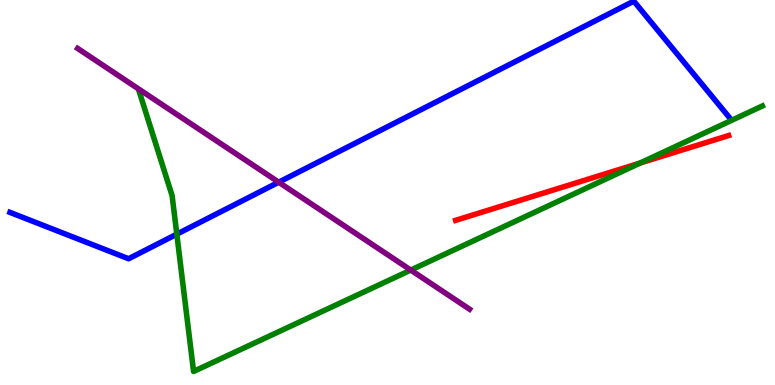[{'lines': ['blue', 'red'], 'intersections': []}, {'lines': ['green', 'red'], 'intersections': [{'x': 8.26, 'y': 5.76}]}, {'lines': ['purple', 'red'], 'intersections': []}, {'lines': ['blue', 'green'], 'intersections': [{'x': 2.28, 'y': 3.92}]}, {'lines': ['blue', 'purple'], 'intersections': [{'x': 3.6, 'y': 5.27}]}, {'lines': ['green', 'purple'], 'intersections': [{'x': 5.3, 'y': 2.98}]}]